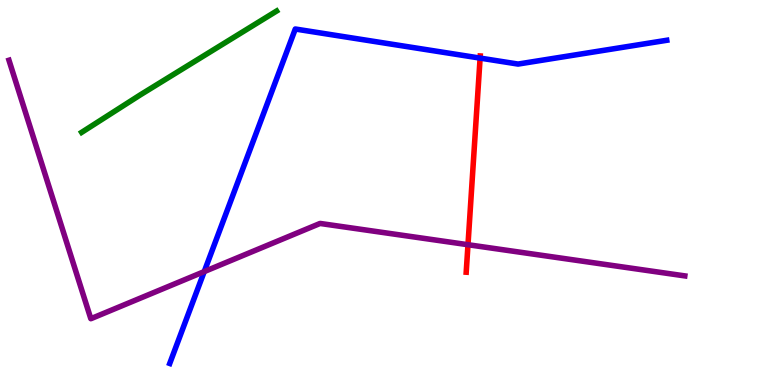[{'lines': ['blue', 'red'], 'intersections': [{'x': 6.19, 'y': 8.49}]}, {'lines': ['green', 'red'], 'intersections': []}, {'lines': ['purple', 'red'], 'intersections': [{'x': 6.04, 'y': 3.64}]}, {'lines': ['blue', 'green'], 'intersections': []}, {'lines': ['blue', 'purple'], 'intersections': [{'x': 2.64, 'y': 2.95}]}, {'lines': ['green', 'purple'], 'intersections': []}]